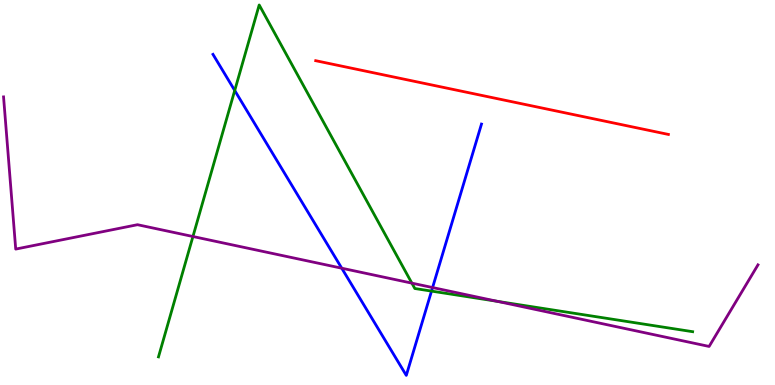[{'lines': ['blue', 'red'], 'intersections': []}, {'lines': ['green', 'red'], 'intersections': []}, {'lines': ['purple', 'red'], 'intersections': []}, {'lines': ['blue', 'green'], 'intersections': [{'x': 3.03, 'y': 7.65}, {'x': 5.57, 'y': 2.44}]}, {'lines': ['blue', 'purple'], 'intersections': [{'x': 4.41, 'y': 3.03}, {'x': 5.58, 'y': 2.53}]}, {'lines': ['green', 'purple'], 'intersections': [{'x': 2.49, 'y': 3.86}, {'x': 5.31, 'y': 2.65}, {'x': 6.42, 'y': 2.17}]}]